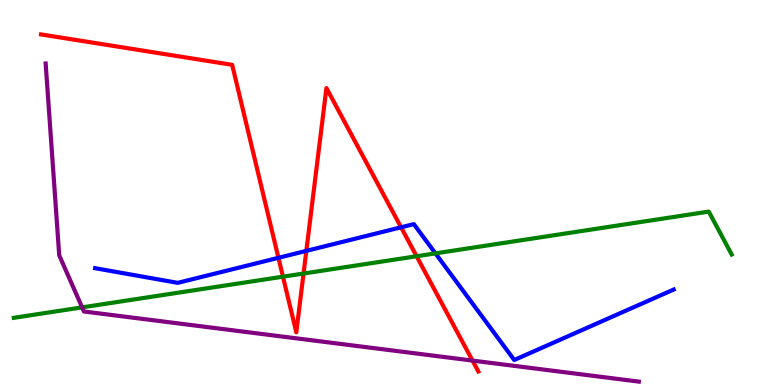[{'lines': ['blue', 'red'], 'intersections': [{'x': 3.59, 'y': 3.3}, {'x': 3.95, 'y': 3.48}, {'x': 5.18, 'y': 4.1}]}, {'lines': ['green', 'red'], 'intersections': [{'x': 3.65, 'y': 2.81}, {'x': 3.92, 'y': 2.9}, {'x': 5.38, 'y': 3.34}]}, {'lines': ['purple', 'red'], 'intersections': [{'x': 6.1, 'y': 0.634}]}, {'lines': ['blue', 'green'], 'intersections': [{'x': 5.62, 'y': 3.42}]}, {'lines': ['blue', 'purple'], 'intersections': []}, {'lines': ['green', 'purple'], 'intersections': [{'x': 1.06, 'y': 2.02}]}]